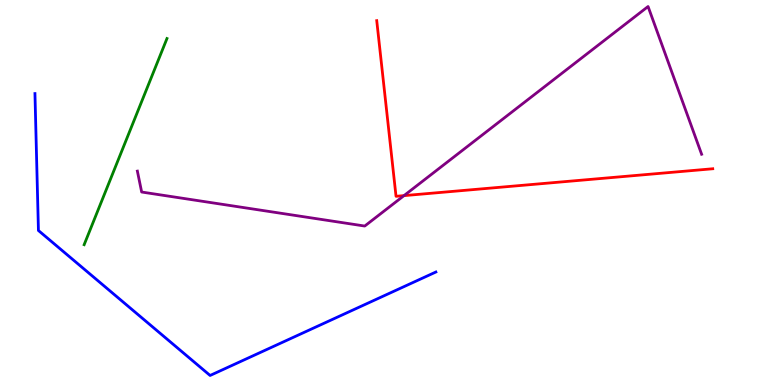[{'lines': ['blue', 'red'], 'intersections': []}, {'lines': ['green', 'red'], 'intersections': []}, {'lines': ['purple', 'red'], 'intersections': [{'x': 5.21, 'y': 4.92}]}, {'lines': ['blue', 'green'], 'intersections': []}, {'lines': ['blue', 'purple'], 'intersections': []}, {'lines': ['green', 'purple'], 'intersections': []}]